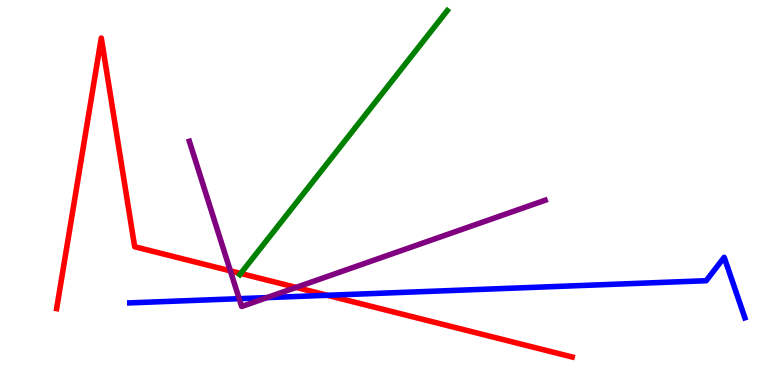[{'lines': ['blue', 'red'], 'intersections': [{'x': 4.22, 'y': 2.33}]}, {'lines': ['green', 'red'], 'intersections': [{'x': 3.11, 'y': 2.9}]}, {'lines': ['purple', 'red'], 'intersections': [{'x': 2.97, 'y': 2.96}, {'x': 3.82, 'y': 2.53}]}, {'lines': ['blue', 'green'], 'intersections': []}, {'lines': ['blue', 'purple'], 'intersections': [{'x': 3.09, 'y': 2.24}, {'x': 3.45, 'y': 2.27}]}, {'lines': ['green', 'purple'], 'intersections': []}]